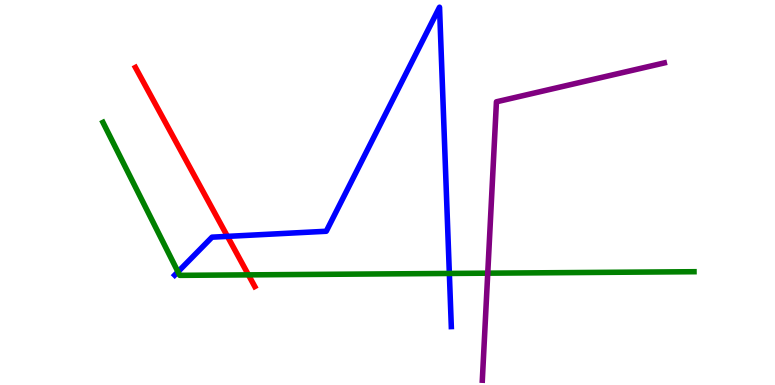[{'lines': ['blue', 'red'], 'intersections': [{'x': 2.93, 'y': 3.86}]}, {'lines': ['green', 'red'], 'intersections': [{'x': 3.21, 'y': 2.86}]}, {'lines': ['purple', 'red'], 'intersections': []}, {'lines': ['blue', 'green'], 'intersections': [{'x': 2.3, 'y': 2.94}, {'x': 5.8, 'y': 2.9}]}, {'lines': ['blue', 'purple'], 'intersections': []}, {'lines': ['green', 'purple'], 'intersections': [{'x': 6.29, 'y': 2.9}]}]